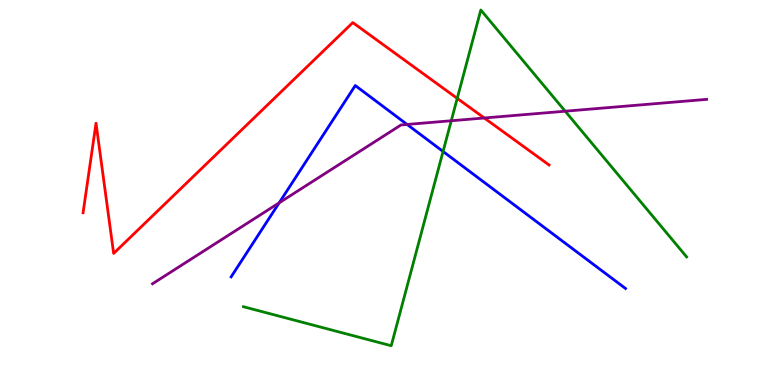[{'lines': ['blue', 'red'], 'intersections': []}, {'lines': ['green', 'red'], 'intersections': [{'x': 5.9, 'y': 7.45}]}, {'lines': ['purple', 'red'], 'intersections': [{'x': 6.25, 'y': 6.94}]}, {'lines': ['blue', 'green'], 'intersections': [{'x': 5.72, 'y': 6.07}]}, {'lines': ['blue', 'purple'], 'intersections': [{'x': 3.6, 'y': 4.73}, {'x': 5.25, 'y': 6.77}]}, {'lines': ['green', 'purple'], 'intersections': [{'x': 5.82, 'y': 6.86}, {'x': 7.29, 'y': 7.11}]}]